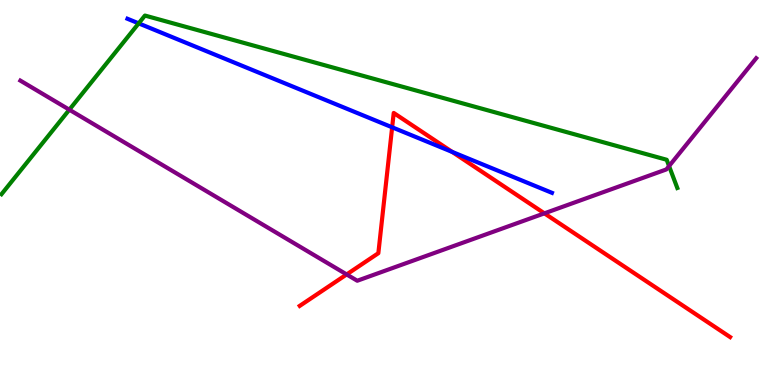[{'lines': ['blue', 'red'], 'intersections': [{'x': 5.06, 'y': 6.69}, {'x': 5.84, 'y': 6.05}]}, {'lines': ['green', 'red'], 'intersections': []}, {'lines': ['purple', 'red'], 'intersections': [{'x': 4.47, 'y': 2.87}, {'x': 7.02, 'y': 4.46}]}, {'lines': ['blue', 'green'], 'intersections': [{'x': 1.79, 'y': 9.39}]}, {'lines': ['blue', 'purple'], 'intersections': []}, {'lines': ['green', 'purple'], 'intersections': [{'x': 0.895, 'y': 7.15}, {'x': 8.63, 'y': 5.69}]}]